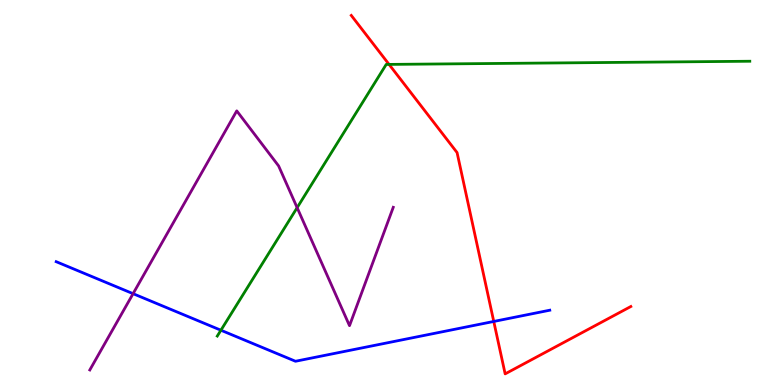[{'lines': ['blue', 'red'], 'intersections': [{'x': 6.37, 'y': 1.65}]}, {'lines': ['green', 'red'], 'intersections': [{'x': 5.02, 'y': 8.33}]}, {'lines': ['purple', 'red'], 'intersections': []}, {'lines': ['blue', 'green'], 'intersections': [{'x': 2.85, 'y': 1.42}]}, {'lines': ['blue', 'purple'], 'intersections': [{'x': 1.72, 'y': 2.37}]}, {'lines': ['green', 'purple'], 'intersections': [{'x': 3.83, 'y': 4.61}]}]